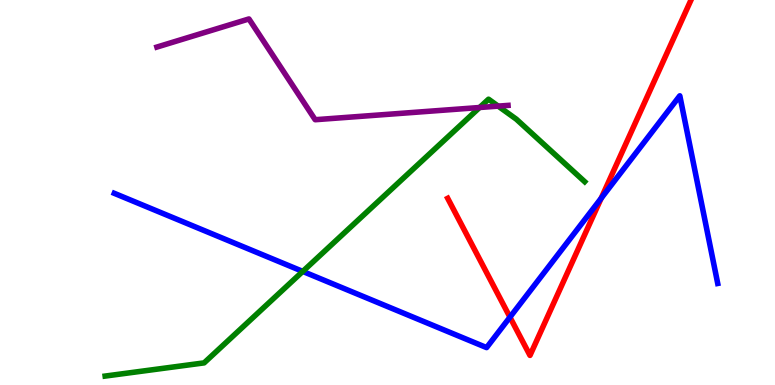[{'lines': ['blue', 'red'], 'intersections': [{'x': 6.58, 'y': 1.76}, {'x': 7.76, 'y': 4.85}]}, {'lines': ['green', 'red'], 'intersections': []}, {'lines': ['purple', 'red'], 'intersections': []}, {'lines': ['blue', 'green'], 'intersections': [{'x': 3.91, 'y': 2.95}]}, {'lines': ['blue', 'purple'], 'intersections': []}, {'lines': ['green', 'purple'], 'intersections': [{'x': 6.19, 'y': 7.21}, {'x': 6.43, 'y': 7.24}]}]